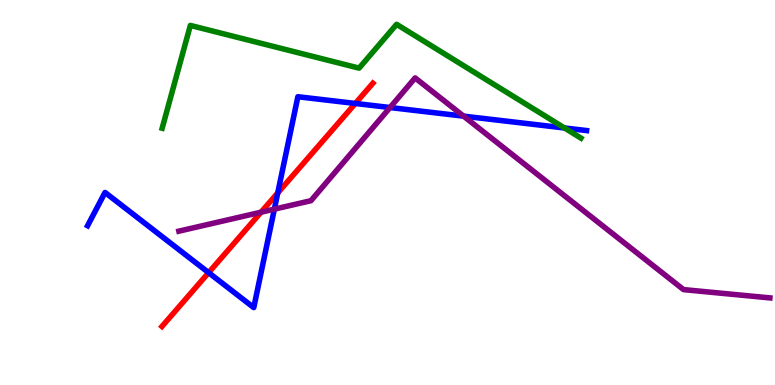[{'lines': ['blue', 'red'], 'intersections': [{'x': 2.69, 'y': 2.92}, {'x': 3.58, 'y': 4.99}, {'x': 4.58, 'y': 7.31}]}, {'lines': ['green', 'red'], 'intersections': []}, {'lines': ['purple', 'red'], 'intersections': [{'x': 3.37, 'y': 4.49}]}, {'lines': ['blue', 'green'], 'intersections': [{'x': 7.28, 'y': 6.68}]}, {'lines': ['blue', 'purple'], 'intersections': [{'x': 3.54, 'y': 4.57}, {'x': 5.03, 'y': 7.21}, {'x': 5.98, 'y': 6.98}]}, {'lines': ['green', 'purple'], 'intersections': []}]